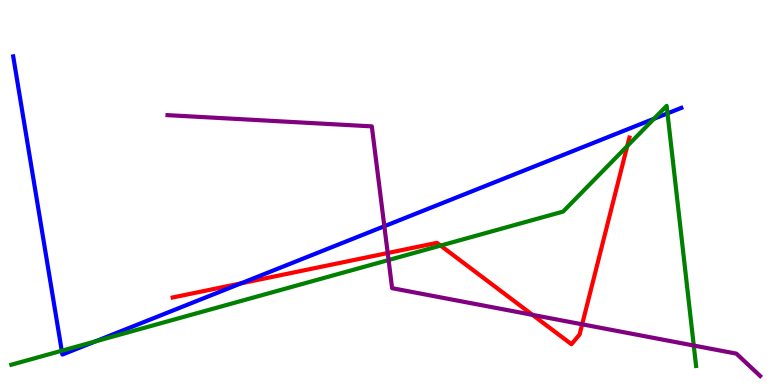[{'lines': ['blue', 'red'], 'intersections': [{'x': 3.11, 'y': 2.64}]}, {'lines': ['green', 'red'], 'intersections': [{'x': 5.68, 'y': 3.62}, {'x': 8.09, 'y': 6.21}]}, {'lines': ['purple', 'red'], 'intersections': [{'x': 5.0, 'y': 3.43}, {'x': 6.87, 'y': 1.82}, {'x': 7.51, 'y': 1.58}]}, {'lines': ['blue', 'green'], 'intersections': [{'x': 0.797, 'y': 0.89}, {'x': 1.23, 'y': 1.13}, {'x': 8.44, 'y': 6.92}, {'x': 8.61, 'y': 7.06}]}, {'lines': ['blue', 'purple'], 'intersections': [{'x': 4.96, 'y': 4.12}]}, {'lines': ['green', 'purple'], 'intersections': [{'x': 5.01, 'y': 3.25}, {'x': 8.95, 'y': 1.03}]}]